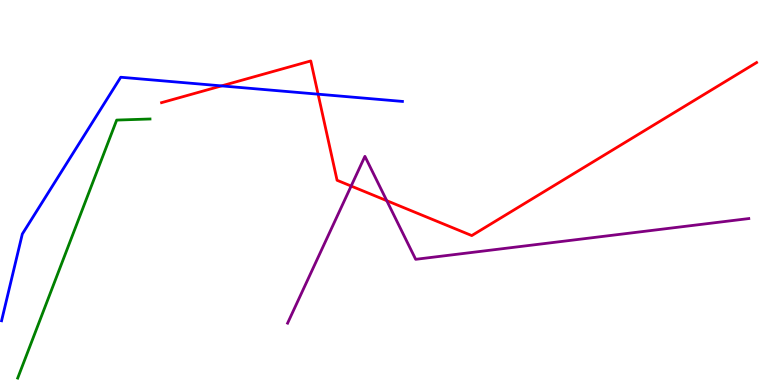[{'lines': ['blue', 'red'], 'intersections': [{'x': 2.86, 'y': 7.77}, {'x': 4.1, 'y': 7.55}]}, {'lines': ['green', 'red'], 'intersections': []}, {'lines': ['purple', 'red'], 'intersections': [{'x': 4.53, 'y': 5.17}, {'x': 4.99, 'y': 4.79}]}, {'lines': ['blue', 'green'], 'intersections': []}, {'lines': ['blue', 'purple'], 'intersections': []}, {'lines': ['green', 'purple'], 'intersections': []}]